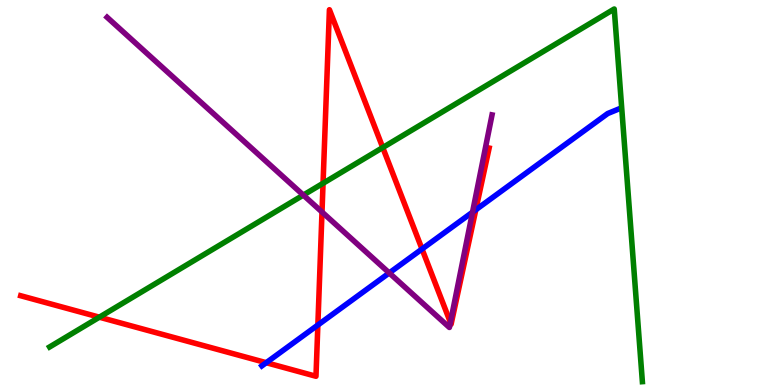[{'lines': ['blue', 'red'], 'intersections': [{'x': 3.44, 'y': 0.579}, {'x': 4.1, 'y': 1.56}, {'x': 5.45, 'y': 3.53}, {'x': 6.14, 'y': 4.55}]}, {'lines': ['green', 'red'], 'intersections': [{'x': 1.28, 'y': 1.76}, {'x': 4.17, 'y': 5.24}, {'x': 4.94, 'y': 6.17}]}, {'lines': ['purple', 'red'], 'intersections': [{'x': 4.15, 'y': 4.49}, {'x': 5.81, 'y': 1.62}]}, {'lines': ['blue', 'green'], 'intersections': []}, {'lines': ['blue', 'purple'], 'intersections': [{'x': 5.02, 'y': 2.91}, {'x': 6.1, 'y': 4.49}]}, {'lines': ['green', 'purple'], 'intersections': [{'x': 3.91, 'y': 4.93}]}]